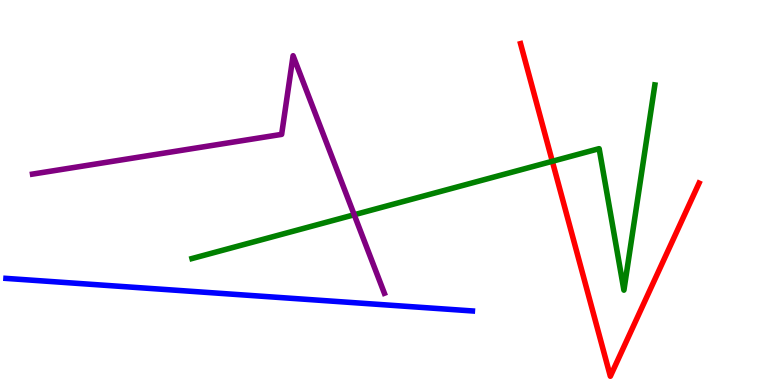[{'lines': ['blue', 'red'], 'intersections': []}, {'lines': ['green', 'red'], 'intersections': [{'x': 7.13, 'y': 5.81}]}, {'lines': ['purple', 'red'], 'intersections': []}, {'lines': ['blue', 'green'], 'intersections': []}, {'lines': ['blue', 'purple'], 'intersections': []}, {'lines': ['green', 'purple'], 'intersections': [{'x': 4.57, 'y': 4.42}]}]